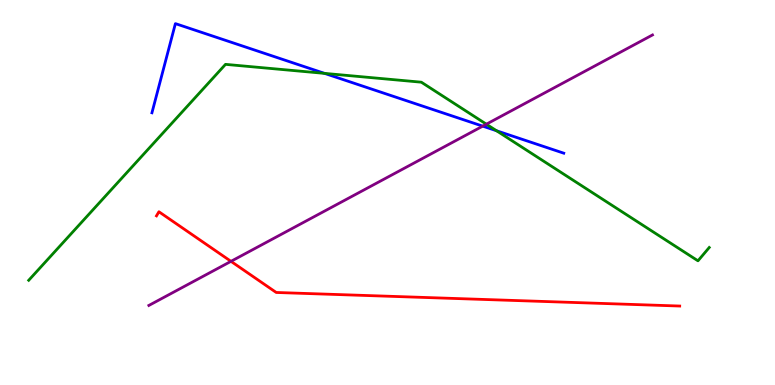[{'lines': ['blue', 'red'], 'intersections': []}, {'lines': ['green', 'red'], 'intersections': []}, {'lines': ['purple', 'red'], 'intersections': [{'x': 2.98, 'y': 3.21}]}, {'lines': ['blue', 'green'], 'intersections': [{'x': 4.19, 'y': 8.09}, {'x': 6.41, 'y': 6.6}]}, {'lines': ['blue', 'purple'], 'intersections': [{'x': 6.23, 'y': 6.72}]}, {'lines': ['green', 'purple'], 'intersections': [{'x': 6.28, 'y': 6.77}]}]